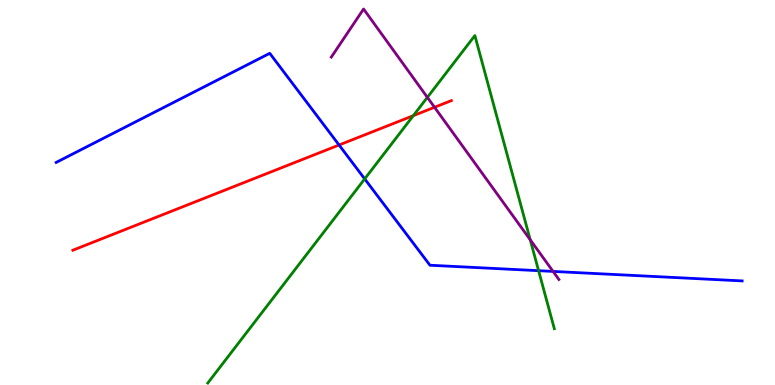[{'lines': ['blue', 'red'], 'intersections': [{'x': 4.37, 'y': 6.23}]}, {'lines': ['green', 'red'], 'intersections': [{'x': 5.33, 'y': 7.0}]}, {'lines': ['purple', 'red'], 'intersections': [{'x': 5.61, 'y': 7.21}]}, {'lines': ['blue', 'green'], 'intersections': [{'x': 4.71, 'y': 5.35}, {'x': 6.95, 'y': 2.97}]}, {'lines': ['blue', 'purple'], 'intersections': [{'x': 7.14, 'y': 2.95}]}, {'lines': ['green', 'purple'], 'intersections': [{'x': 5.51, 'y': 7.47}, {'x': 6.84, 'y': 3.77}]}]